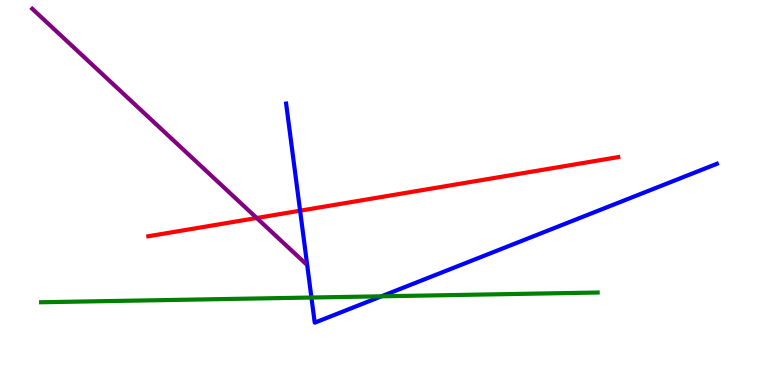[{'lines': ['blue', 'red'], 'intersections': [{'x': 3.87, 'y': 4.53}]}, {'lines': ['green', 'red'], 'intersections': []}, {'lines': ['purple', 'red'], 'intersections': [{'x': 3.31, 'y': 4.34}]}, {'lines': ['blue', 'green'], 'intersections': [{'x': 4.02, 'y': 2.27}, {'x': 4.92, 'y': 2.3}]}, {'lines': ['blue', 'purple'], 'intersections': []}, {'lines': ['green', 'purple'], 'intersections': []}]